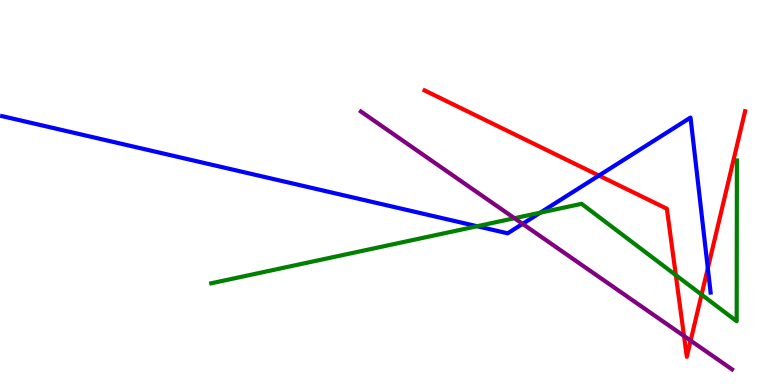[{'lines': ['blue', 'red'], 'intersections': [{'x': 7.73, 'y': 5.44}, {'x': 9.13, 'y': 3.03}]}, {'lines': ['green', 'red'], 'intersections': [{'x': 8.72, 'y': 2.85}, {'x': 9.05, 'y': 2.35}]}, {'lines': ['purple', 'red'], 'intersections': [{'x': 8.83, 'y': 1.27}, {'x': 8.91, 'y': 1.15}]}, {'lines': ['blue', 'green'], 'intersections': [{'x': 6.16, 'y': 4.12}, {'x': 6.97, 'y': 4.48}]}, {'lines': ['blue', 'purple'], 'intersections': [{'x': 6.74, 'y': 4.19}]}, {'lines': ['green', 'purple'], 'intersections': [{'x': 6.64, 'y': 4.33}]}]